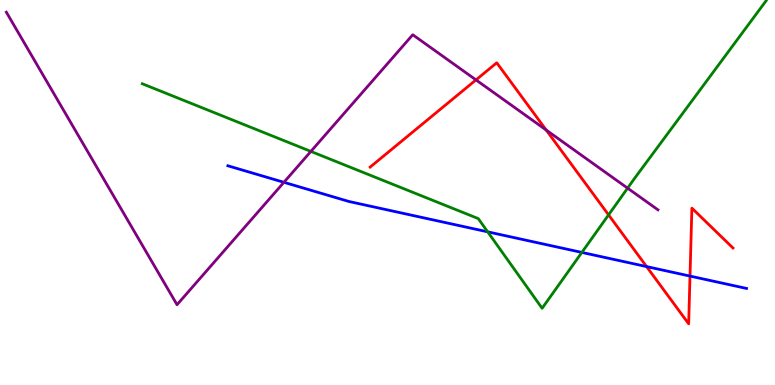[{'lines': ['blue', 'red'], 'intersections': [{'x': 8.34, 'y': 3.08}, {'x': 8.9, 'y': 2.83}]}, {'lines': ['green', 'red'], 'intersections': [{'x': 7.85, 'y': 4.42}]}, {'lines': ['purple', 'red'], 'intersections': [{'x': 6.14, 'y': 7.92}, {'x': 7.05, 'y': 6.62}]}, {'lines': ['blue', 'green'], 'intersections': [{'x': 6.29, 'y': 3.98}, {'x': 7.51, 'y': 3.44}]}, {'lines': ['blue', 'purple'], 'intersections': [{'x': 3.66, 'y': 5.26}]}, {'lines': ['green', 'purple'], 'intersections': [{'x': 4.01, 'y': 6.07}, {'x': 8.1, 'y': 5.11}]}]